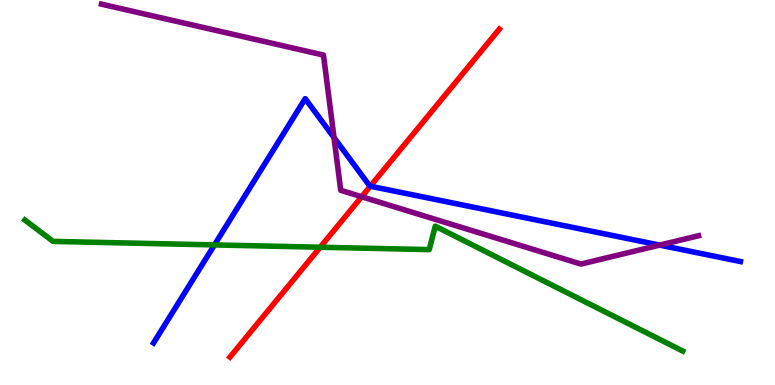[{'lines': ['blue', 'red'], 'intersections': [{'x': 4.78, 'y': 5.16}]}, {'lines': ['green', 'red'], 'intersections': [{'x': 4.13, 'y': 3.58}]}, {'lines': ['purple', 'red'], 'intersections': [{'x': 4.67, 'y': 4.89}]}, {'lines': ['blue', 'green'], 'intersections': [{'x': 2.77, 'y': 3.64}]}, {'lines': ['blue', 'purple'], 'intersections': [{'x': 4.31, 'y': 6.43}, {'x': 8.51, 'y': 3.63}]}, {'lines': ['green', 'purple'], 'intersections': []}]